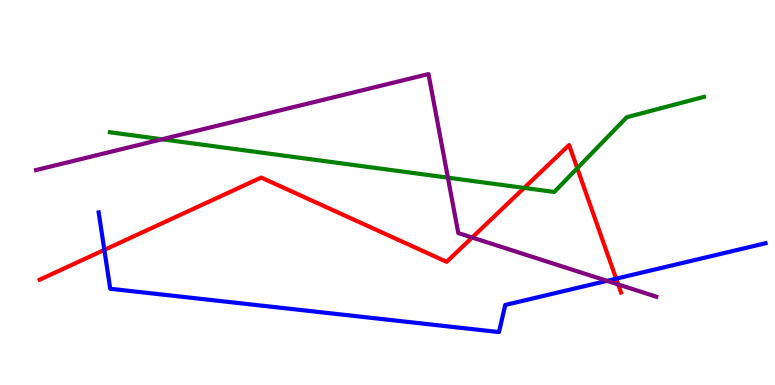[{'lines': ['blue', 'red'], 'intersections': [{'x': 1.35, 'y': 3.51}, {'x': 7.95, 'y': 2.76}]}, {'lines': ['green', 'red'], 'intersections': [{'x': 6.76, 'y': 5.12}, {'x': 7.45, 'y': 5.63}]}, {'lines': ['purple', 'red'], 'intersections': [{'x': 6.09, 'y': 3.83}, {'x': 7.98, 'y': 2.61}]}, {'lines': ['blue', 'green'], 'intersections': []}, {'lines': ['blue', 'purple'], 'intersections': [{'x': 7.83, 'y': 2.71}]}, {'lines': ['green', 'purple'], 'intersections': [{'x': 2.09, 'y': 6.38}, {'x': 5.78, 'y': 5.39}]}]